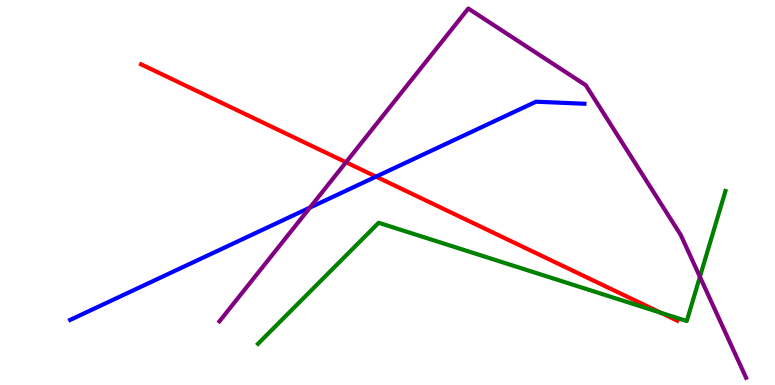[{'lines': ['blue', 'red'], 'intersections': [{'x': 4.85, 'y': 5.41}]}, {'lines': ['green', 'red'], 'intersections': [{'x': 8.53, 'y': 1.88}]}, {'lines': ['purple', 'red'], 'intersections': [{'x': 4.46, 'y': 5.79}]}, {'lines': ['blue', 'green'], 'intersections': []}, {'lines': ['blue', 'purple'], 'intersections': [{'x': 4.0, 'y': 4.61}]}, {'lines': ['green', 'purple'], 'intersections': [{'x': 9.03, 'y': 2.81}]}]